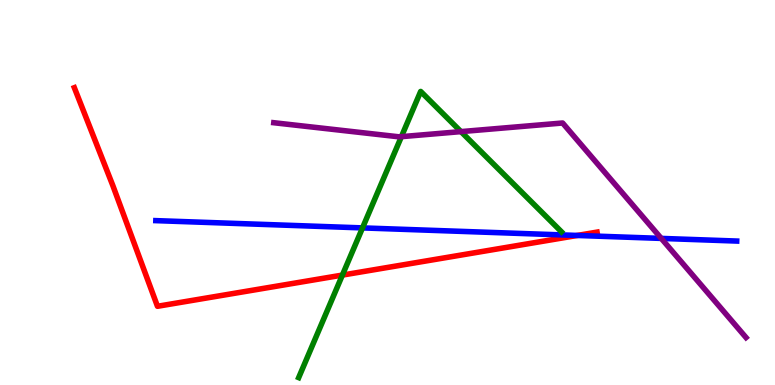[{'lines': ['blue', 'red'], 'intersections': [{'x': 7.45, 'y': 3.88}]}, {'lines': ['green', 'red'], 'intersections': [{'x': 4.42, 'y': 2.85}]}, {'lines': ['purple', 'red'], 'intersections': []}, {'lines': ['blue', 'green'], 'intersections': [{'x': 4.68, 'y': 4.08}]}, {'lines': ['blue', 'purple'], 'intersections': [{'x': 8.53, 'y': 3.81}]}, {'lines': ['green', 'purple'], 'intersections': [{'x': 5.18, 'y': 6.45}, {'x': 5.95, 'y': 6.58}]}]